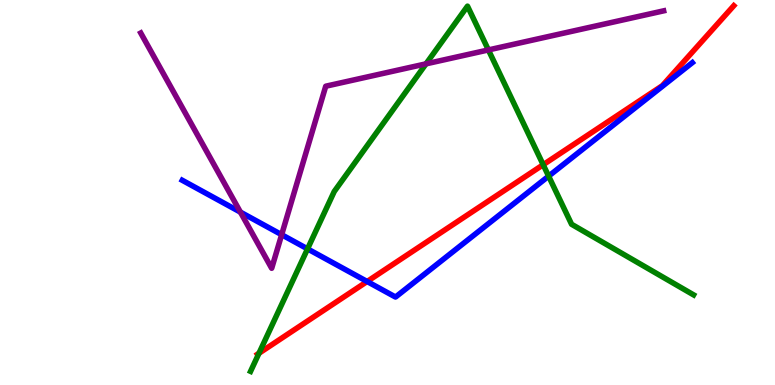[{'lines': ['blue', 'red'], 'intersections': [{'x': 4.74, 'y': 2.69}]}, {'lines': ['green', 'red'], 'intersections': [{'x': 3.34, 'y': 0.825}, {'x': 7.01, 'y': 5.72}]}, {'lines': ['purple', 'red'], 'intersections': []}, {'lines': ['blue', 'green'], 'intersections': [{'x': 3.97, 'y': 3.54}, {'x': 7.08, 'y': 5.42}]}, {'lines': ['blue', 'purple'], 'intersections': [{'x': 3.1, 'y': 4.49}, {'x': 3.63, 'y': 3.9}]}, {'lines': ['green', 'purple'], 'intersections': [{'x': 5.5, 'y': 8.34}, {'x': 6.3, 'y': 8.7}]}]